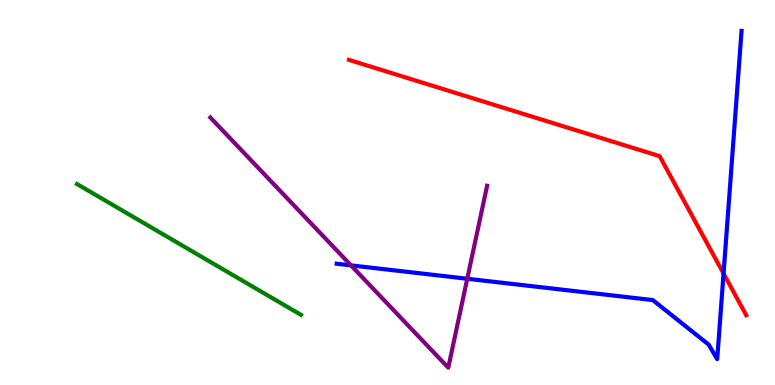[{'lines': ['blue', 'red'], 'intersections': [{'x': 9.34, 'y': 2.9}]}, {'lines': ['green', 'red'], 'intersections': []}, {'lines': ['purple', 'red'], 'intersections': []}, {'lines': ['blue', 'green'], 'intersections': []}, {'lines': ['blue', 'purple'], 'intersections': [{'x': 4.53, 'y': 3.11}, {'x': 6.03, 'y': 2.76}]}, {'lines': ['green', 'purple'], 'intersections': []}]